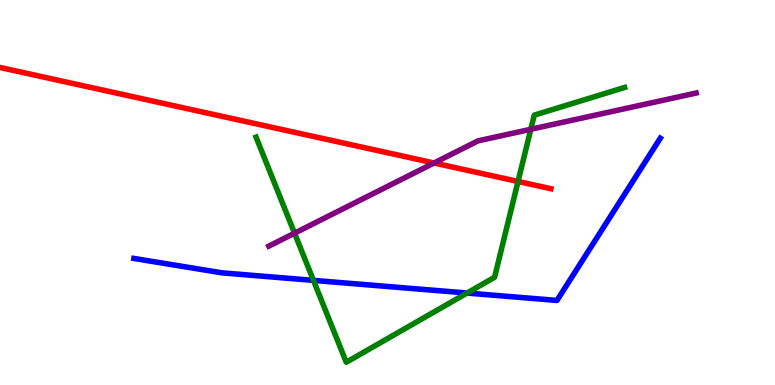[{'lines': ['blue', 'red'], 'intersections': []}, {'lines': ['green', 'red'], 'intersections': [{'x': 6.68, 'y': 5.29}]}, {'lines': ['purple', 'red'], 'intersections': [{'x': 5.6, 'y': 5.77}]}, {'lines': ['blue', 'green'], 'intersections': [{'x': 4.04, 'y': 2.72}, {'x': 6.03, 'y': 2.39}]}, {'lines': ['blue', 'purple'], 'intersections': []}, {'lines': ['green', 'purple'], 'intersections': [{'x': 3.8, 'y': 3.94}, {'x': 6.85, 'y': 6.64}]}]